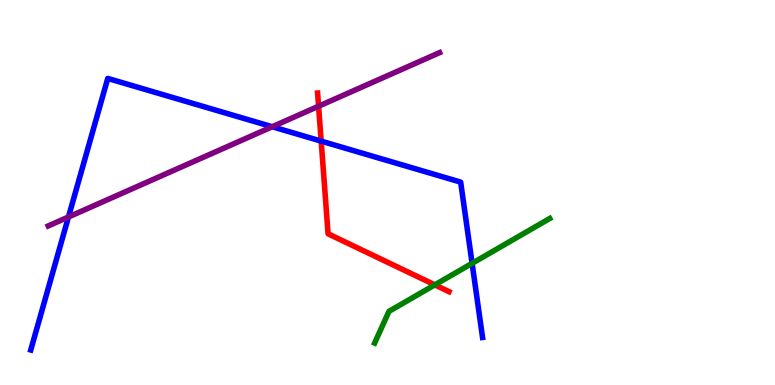[{'lines': ['blue', 'red'], 'intersections': [{'x': 4.14, 'y': 6.33}]}, {'lines': ['green', 'red'], 'intersections': [{'x': 5.61, 'y': 2.6}]}, {'lines': ['purple', 'red'], 'intersections': [{'x': 4.11, 'y': 7.24}]}, {'lines': ['blue', 'green'], 'intersections': [{'x': 6.09, 'y': 3.16}]}, {'lines': ['blue', 'purple'], 'intersections': [{'x': 0.883, 'y': 4.36}, {'x': 3.51, 'y': 6.71}]}, {'lines': ['green', 'purple'], 'intersections': []}]